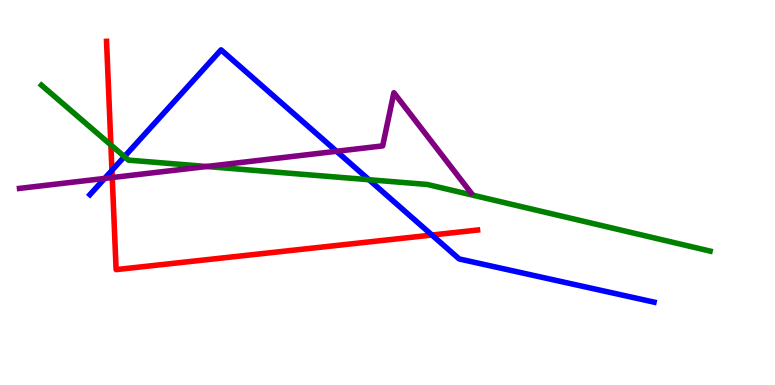[{'lines': ['blue', 'red'], 'intersections': [{'x': 1.44, 'y': 5.58}, {'x': 5.57, 'y': 3.9}]}, {'lines': ['green', 'red'], 'intersections': [{'x': 1.43, 'y': 6.24}]}, {'lines': ['purple', 'red'], 'intersections': [{'x': 1.45, 'y': 5.39}]}, {'lines': ['blue', 'green'], 'intersections': [{'x': 1.61, 'y': 5.93}, {'x': 4.76, 'y': 5.33}]}, {'lines': ['blue', 'purple'], 'intersections': [{'x': 1.35, 'y': 5.37}, {'x': 4.34, 'y': 6.07}]}, {'lines': ['green', 'purple'], 'intersections': [{'x': 2.67, 'y': 5.68}]}]